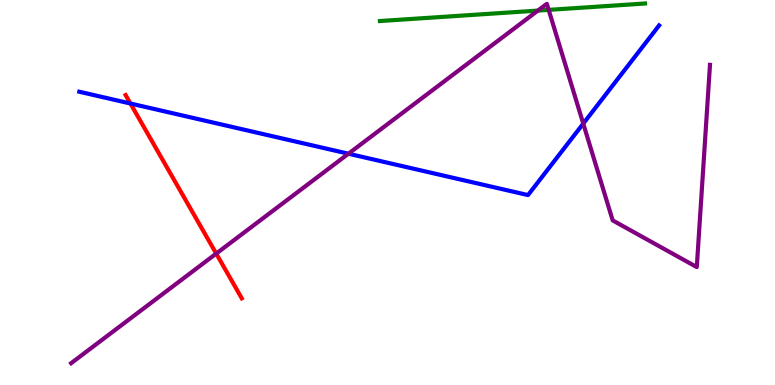[{'lines': ['blue', 'red'], 'intersections': [{'x': 1.68, 'y': 7.31}]}, {'lines': ['green', 'red'], 'intersections': []}, {'lines': ['purple', 'red'], 'intersections': [{'x': 2.79, 'y': 3.41}]}, {'lines': ['blue', 'green'], 'intersections': []}, {'lines': ['blue', 'purple'], 'intersections': [{'x': 4.5, 'y': 6.01}, {'x': 7.53, 'y': 6.79}]}, {'lines': ['green', 'purple'], 'intersections': [{'x': 6.94, 'y': 9.73}, {'x': 7.08, 'y': 9.74}]}]